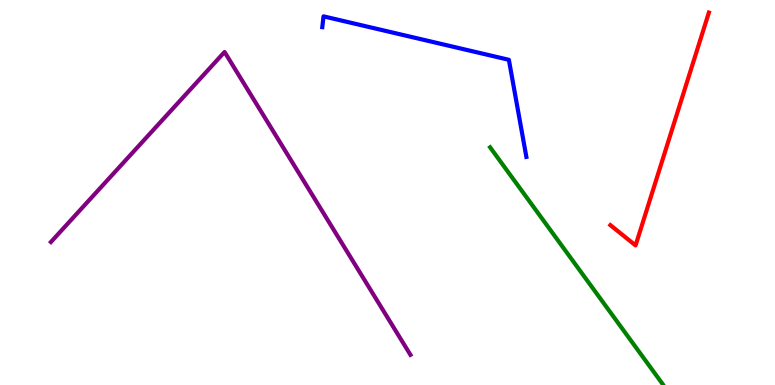[{'lines': ['blue', 'red'], 'intersections': []}, {'lines': ['green', 'red'], 'intersections': []}, {'lines': ['purple', 'red'], 'intersections': []}, {'lines': ['blue', 'green'], 'intersections': []}, {'lines': ['blue', 'purple'], 'intersections': []}, {'lines': ['green', 'purple'], 'intersections': []}]